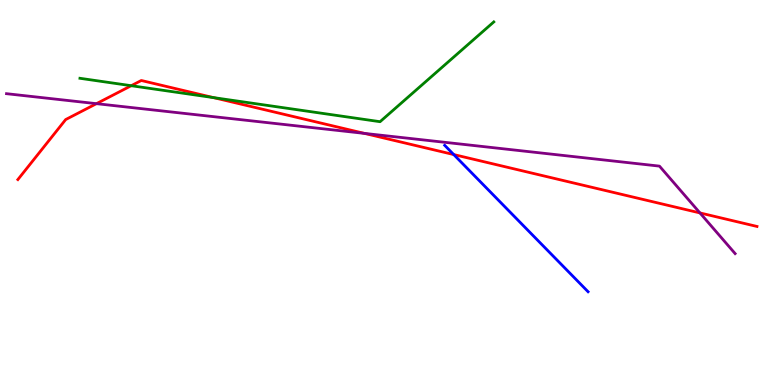[{'lines': ['blue', 'red'], 'intersections': [{'x': 5.85, 'y': 5.99}]}, {'lines': ['green', 'red'], 'intersections': [{'x': 1.69, 'y': 7.77}, {'x': 2.75, 'y': 7.46}]}, {'lines': ['purple', 'red'], 'intersections': [{'x': 1.24, 'y': 7.31}, {'x': 4.7, 'y': 6.54}, {'x': 9.03, 'y': 4.47}]}, {'lines': ['blue', 'green'], 'intersections': []}, {'lines': ['blue', 'purple'], 'intersections': []}, {'lines': ['green', 'purple'], 'intersections': []}]